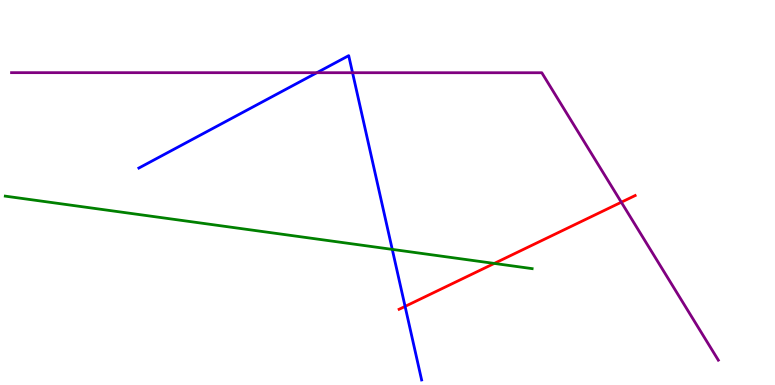[{'lines': ['blue', 'red'], 'intersections': [{'x': 5.23, 'y': 2.04}]}, {'lines': ['green', 'red'], 'intersections': [{'x': 6.38, 'y': 3.16}]}, {'lines': ['purple', 'red'], 'intersections': [{'x': 8.02, 'y': 4.75}]}, {'lines': ['blue', 'green'], 'intersections': [{'x': 5.06, 'y': 3.52}]}, {'lines': ['blue', 'purple'], 'intersections': [{'x': 4.09, 'y': 8.11}, {'x': 4.55, 'y': 8.11}]}, {'lines': ['green', 'purple'], 'intersections': []}]